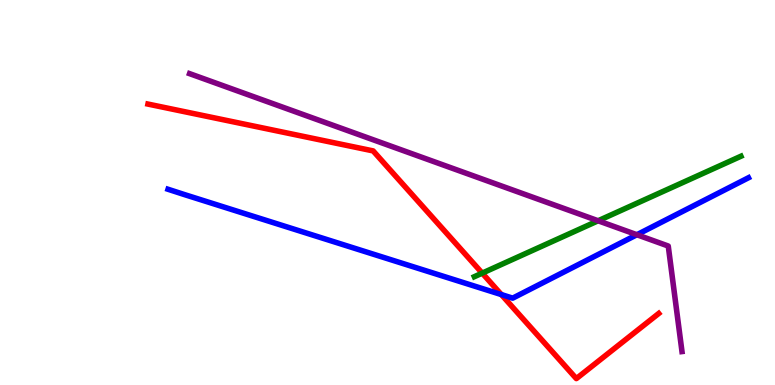[{'lines': ['blue', 'red'], 'intersections': [{'x': 6.47, 'y': 2.35}]}, {'lines': ['green', 'red'], 'intersections': [{'x': 6.22, 'y': 2.91}]}, {'lines': ['purple', 'red'], 'intersections': []}, {'lines': ['blue', 'green'], 'intersections': []}, {'lines': ['blue', 'purple'], 'intersections': [{'x': 8.22, 'y': 3.9}]}, {'lines': ['green', 'purple'], 'intersections': [{'x': 7.72, 'y': 4.27}]}]